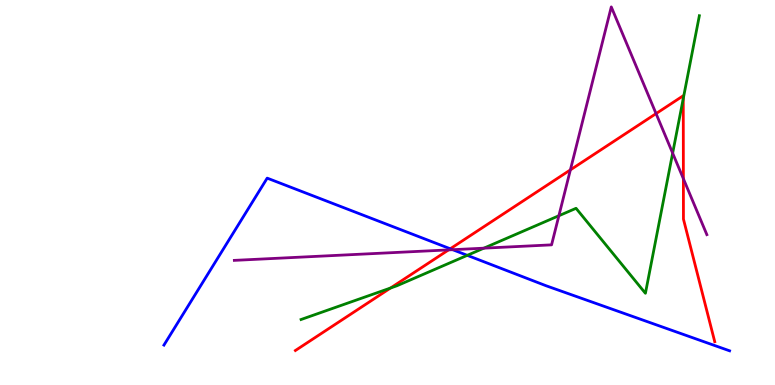[{'lines': ['blue', 'red'], 'intersections': [{'x': 5.81, 'y': 3.54}]}, {'lines': ['green', 'red'], 'intersections': [{'x': 5.04, 'y': 2.52}, {'x': 8.82, 'y': 7.44}]}, {'lines': ['purple', 'red'], 'intersections': [{'x': 5.79, 'y': 3.51}, {'x': 7.36, 'y': 5.59}, {'x': 8.47, 'y': 7.05}, {'x': 8.82, 'y': 5.36}]}, {'lines': ['blue', 'green'], 'intersections': [{'x': 6.03, 'y': 3.37}]}, {'lines': ['blue', 'purple'], 'intersections': [{'x': 5.84, 'y': 3.51}]}, {'lines': ['green', 'purple'], 'intersections': [{'x': 6.24, 'y': 3.55}, {'x': 7.21, 'y': 4.4}, {'x': 8.68, 'y': 6.02}]}]